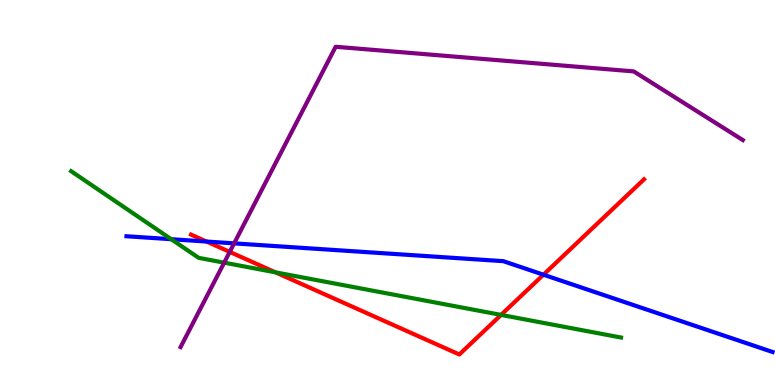[{'lines': ['blue', 'red'], 'intersections': [{'x': 2.66, 'y': 3.73}, {'x': 7.01, 'y': 2.86}]}, {'lines': ['green', 'red'], 'intersections': [{'x': 3.55, 'y': 2.93}, {'x': 6.47, 'y': 1.82}]}, {'lines': ['purple', 'red'], 'intersections': [{'x': 2.96, 'y': 3.46}]}, {'lines': ['blue', 'green'], 'intersections': [{'x': 2.21, 'y': 3.79}]}, {'lines': ['blue', 'purple'], 'intersections': [{'x': 3.02, 'y': 3.68}]}, {'lines': ['green', 'purple'], 'intersections': [{'x': 2.89, 'y': 3.18}]}]